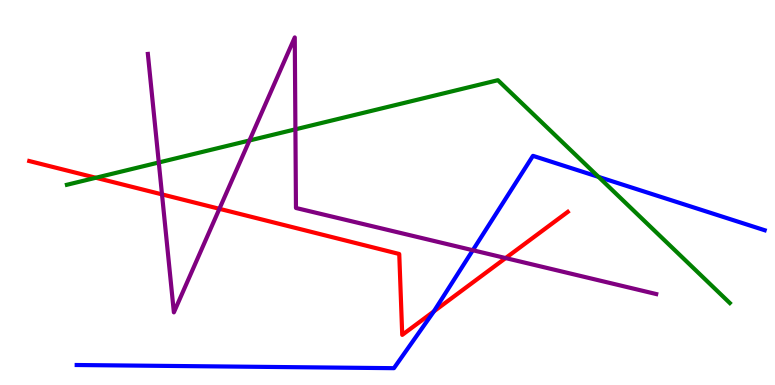[{'lines': ['blue', 'red'], 'intersections': [{'x': 5.6, 'y': 1.91}]}, {'lines': ['green', 'red'], 'intersections': [{'x': 1.24, 'y': 5.38}]}, {'lines': ['purple', 'red'], 'intersections': [{'x': 2.09, 'y': 4.95}, {'x': 2.83, 'y': 4.58}, {'x': 6.52, 'y': 3.3}]}, {'lines': ['blue', 'green'], 'intersections': [{'x': 7.72, 'y': 5.41}]}, {'lines': ['blue', 'purple'], 'intersections': [{'x': 6.1, 'y': 3.5}]}, {'lines': ['green', 'purple'], 'intersections': [{'x': 2.05, 'y': 5.78}, {'x': 3.22, 'y': 6.35}, {'x': 3.81, 'y': 6.64}]}]